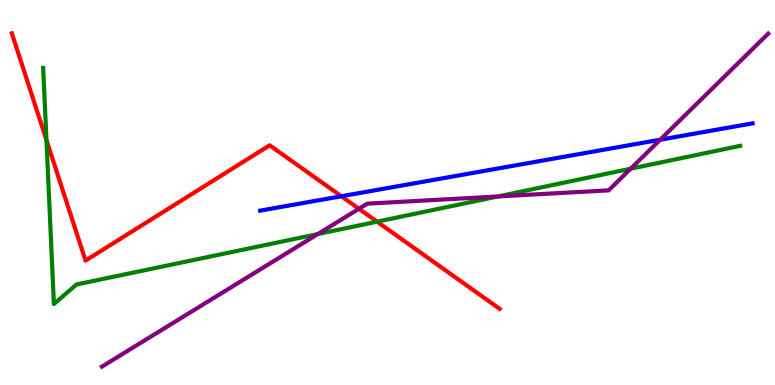[{'lines': ['blue', 'red'], 'intersections': [{'x': 4.4, 'y': 4.9}]}, {'lines': ['green', 'red'], 'intersections': [{'x': 0.599, 'y': 6.36}, {'x': 4.87, 'y': 4.24}]}, {'lines': ['purple', 'red'], 'intersections': [{'x': 4.63, 'y': 4.58}]}, {'lines': ['blue', 'green'], 'intersections': []}, {'lines': ['blue', 'purple'], 'intersections': [{'x': 8.52, 'y': 6.37}]}, {'lines': ['green', 'purple'], 'intersections': [{'x': 4.1, 'y': 3.92}, {'x': 6.42, 'y': 4.9}, {'x': 8.14, 'y': 5.62}]}]